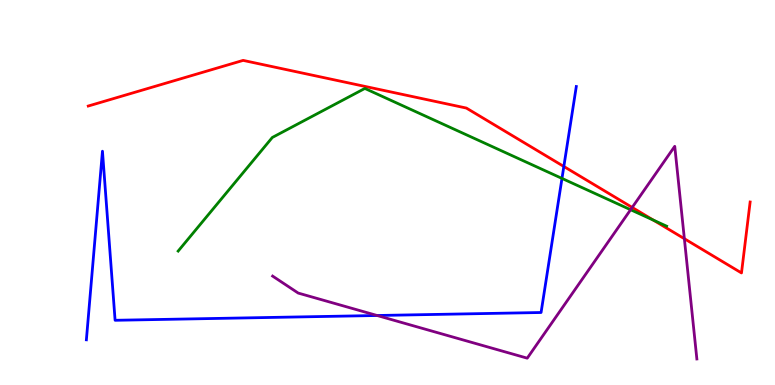[{'lines': ['blue', 'red'], 'intersections': [{'x': 7.28, 'y': 5.68}]}, {'lines': ['green', 'red'], 'intersections': [{'x': 8.43, 'y': 4.28}]}, {'lines': ['purple', 'red'], 'intersections': [{'x': 8.16, 'y': 4.61}, {'x': 8.83, 'y': 3.8}]}, {'lines': ['blue', 'green'], 'intersections': [{'x': 7.25, 'y': 5.37}]}, {'lines': ['blue', 'purple'], 'intersections': [{'x': 4.87, 'y': 1.81}]}, {'lines': ['green', 'purple'], 'intersections': [{'x': 8.14, 'y': 4.55}]}]